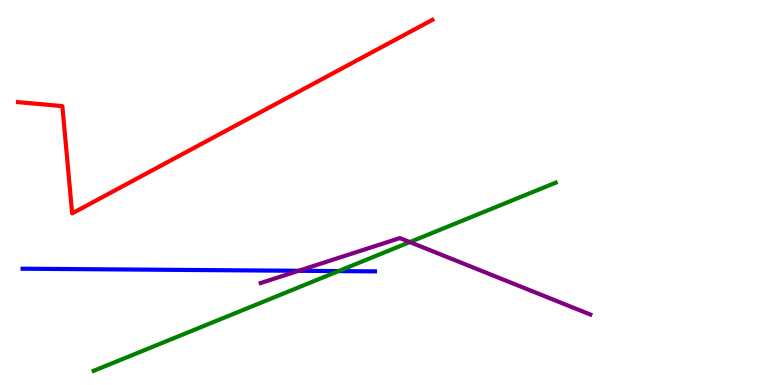[{'lines': ['blue', 'red'], 'intersections': []}, {'lines': ['green', 'red'], 'intersections': []}, {'lines': ['purple', 'red'], 'intersections': []}, {'lines': ['blue', 'green'], 'intersections': [{'x': 4.37, 'y': 2.96}]}, {'lines': ['blue', 'purple'], 'intersections': [{'x': 3.85, 'y': 2.97}]}, {'lines': ['green', 'purple'], 'intersections': [{'x': 5.29, 'y': 3.71}]}]